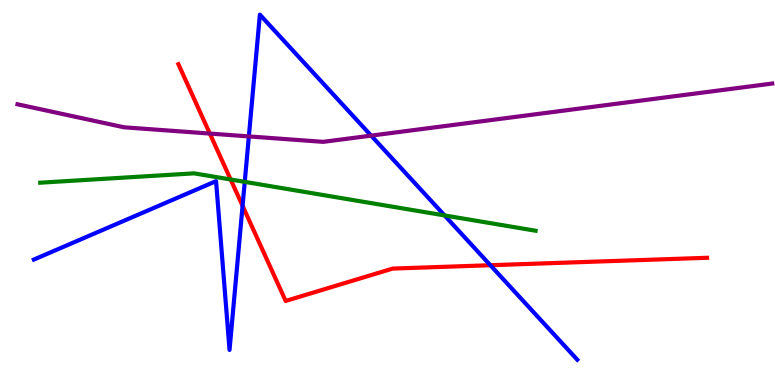[{'lines': ['blue', 'red'], 'intersections': [{'x': 3.13, 'y': 4.65}, {'x': 6.33, 'y': 3.11}]}, {'lines': ['green', 'red'], 'intersections': [{'x': 2.98, 'y': 5.34}]}, {'lines': ['purple', 'red'], 'intersections': [{'x': 2.71, 'y': 6.53}]}, {'lines': ['blue', 'green'], 'intersections': [{'x': 3.16, 'y': 5.28}, {'x': 5.74, 'y': 4.4}]}, {'lines': ['blue', 'purple'], 'intersections': [{'x': 3.21, 'y': 6.46}, {'x': 4.79, 'y': 6.48}]}, {'lines': ['green', 'purple'], 'intersections': []}]